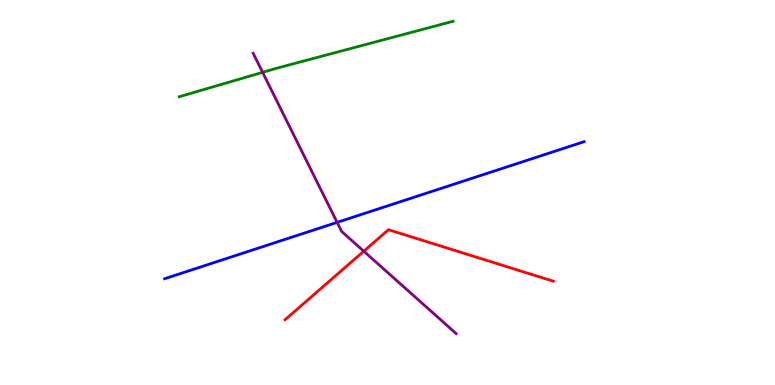[{'lines': ['blue', 'red'], 'intersections': []}, {'lines': ['green', 'red'], 'intersections': []}, {'lines': ['purple', 'red'], 'intersections': [{'x': 4.69, 'y': 3.48}]}, {'lines': ['blue', 'green'], 'intersections': []}, {'lines': ['blue', 'purple'], 'intersections': [{'x': 4.35, 'y': 4.22}]}, {'lines': ['green', 'purple'], 'intersections': [{'x': 3.39, 'y': 8.12}]}]